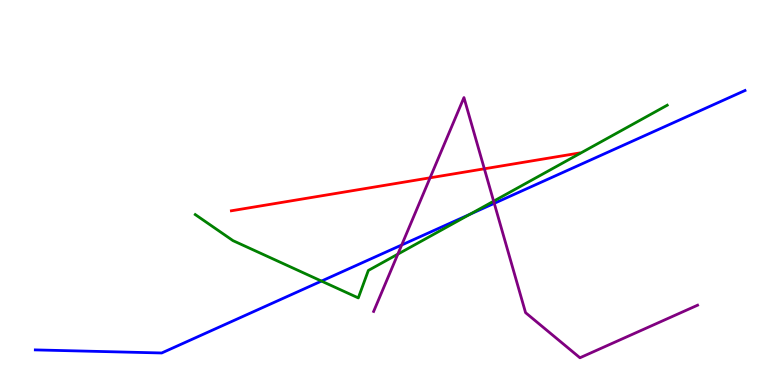[{'lines': ['blue', 'red'], 'intersections': []}, {'lines': ['green', 'red'], 'intersections': []}, {'lines': ['purple', 'red'], 'intersections': [{'x': 5.55, 'y': 5.38}, {'x': 6.25, 'y': 5.62}]}, {'lines': ['blue', 'green'], 'intersections': [{'x': 4.15, 'y': 2.7}, {'x': 6.06, 'y': 4.44}]}, {'lines': ['blue', 'purple'], 'intersections': [{'x': 5.18, 'y': 3.64}, {'x': 6.38, 'y': 4.72}]}, {'lines': ['green', 'purple'], 'intersections': [{'x': 5.13, 'y': 3.4}, {'x': 6.37, 'y': 4.77}]}]